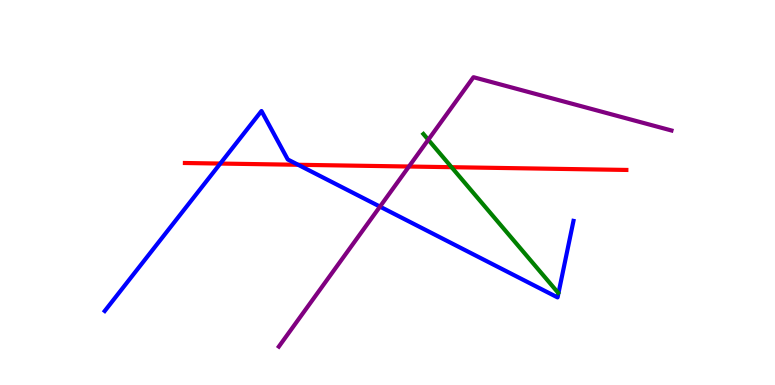[{'lines': ['blue', 'red'], 'intersections': [{'x': 2.84, 'y': 5.75}, {'x': 3.85, 'y': 5.72}]}, {'lines': ['green', 'red'], 'intersections': [{'x': 5.83, 'y': 5.66}]}, {'lines': ['purple', 'red'], 'intersections': [{'x': 5.28, 'y': 5.67}]}, {'lines': ['blue', 'green'], 'intersections': []}, {'lines': ['blue', 'purple'], 'intersections': [{'x': 4.9, 'y': 4.63}]}, {'lines': ['green', 'purple'], 'intersections': [{'x': 5.53, 'y': 6.37}]}]